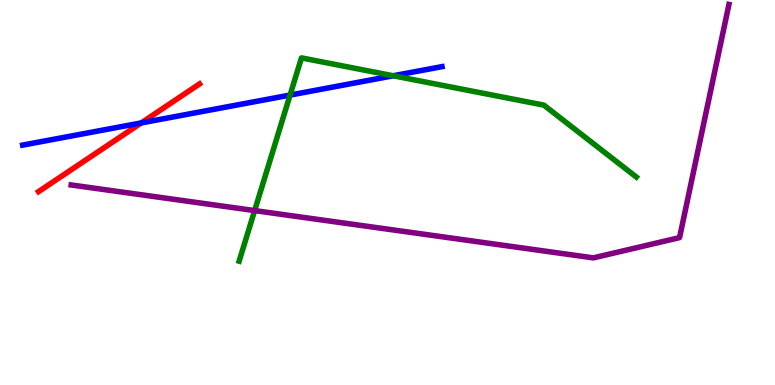[{'lines': ['blue', 'red'], 'intersections': [{'x': 1.82, 'y': 6.81}]}, {'lines': ['green', 'red'], 'intersections': []}, {'lines': ['purple', 'red'], 'intersections': []}, {'lines': ['blue', 'green'], 'intersections': [{'x': 3.74, 'y': 7.53}, {'x': 5.07, 'y': 8.03}]}, {'lines': ['blue', 'purple'], 'intersections': []}, {'lines': ['green', 'purple'], 'intersections': [{'x': 3.29, 'y': 4.53}]}]